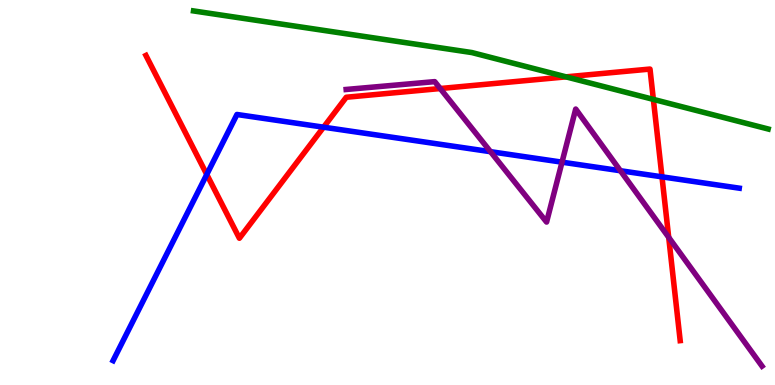[{'lines': ['blue', 'red'], 'intersections': [{'x': 2.67, 'y': 5.47}, {'x': 4.18, 'y': 6.7}, {'x': 8.54, 'y': 5.41}]}, {'lines': ['green', 'red'], 'intersections': [{'x': 7.3, 'y': 8.0}, {'x': 8.43, 'y': 7.42}]}, {'lines': ['purple', 'red'], 'intersections': [{'x': 5.68, 'y': 7.7}, {'x': 8.63, 'y': 3.83}]}, {'lines': ['blue', 'green'], 'intersections': []}, {'lines': ['blue', 'purple'], 'intersections': [{'x': 6.33, 'y': 6.06}, {'x': 7.25, 'y': 5.79}, {'x': 8.01, 'y': 5.57}]}, {'lines': ['green', 'purple'], 'intersections': []}]